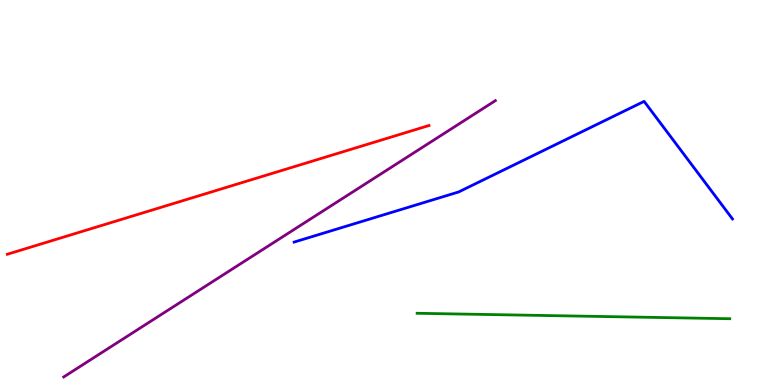[{'lines': ['blue', 'red'], 'intersections': []}, {'lines': ['green', 'red'], 'intersections': []}, {'lines': ['purple', 'red'], 'intersections': []}, {'lines': ['blue', 'green'], 'intersections': []}, {'lines': ['blue', 'purple'], 'intersections': []}, {'lines': ['green', 'purple'], 'intersections': []}]